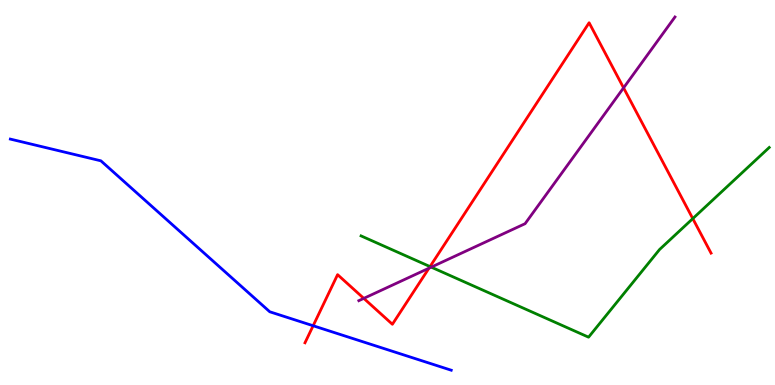[{'lines': ['blue', 'red'], 'intersections': [{'x': 4.04, 'y': 1.54}]}, {'lines': ['green', 'red'], 'intersections': [{'x': 5.55, 'y': 3.08}, {'x': 8.94, 'y': 4.32}]}, {'lines': ['purple', 'red'], 'intersections': [{'x': 4.69, 'y': 2.25}, {'x': 5.54, 'y': 3.03}, {'x': 8.05, 'y': 7.72}]}, {'lines': ['blue', 'green'], 'intersections': []}, {'lines': ['blue', 'purple'], 'intersections': []}, {'lines': ['green', 'purple'], 'intersections': [{'x': 5.56, 'y': 3.06}]}]